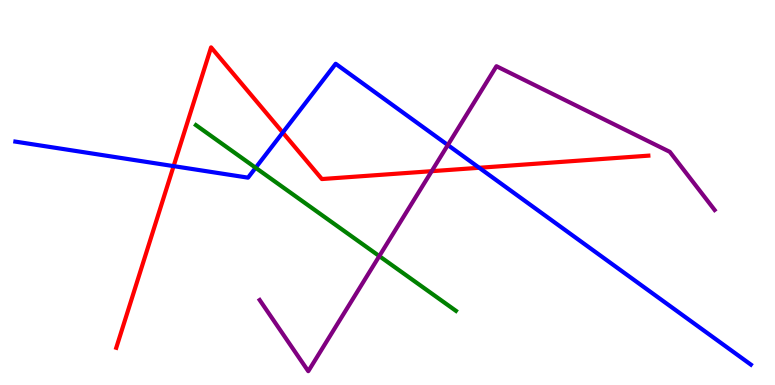[{'lines': ['blue', 'red'], 'intersections': [{'x': 2.24, 'y': 5.69}, {'x': 3.65, 'y': 6.56}, {'x': 6.18, 'y': 5.64}]}, {'lines': ['green', 'red'], 'intersections': []}, {'lines': ['purple', 'red'], 'intersections': [{'x': 5.57, 'y': 5.55}]}, {'lines': ['blue', 'green'], 'intersections': [{'x': 3.3, 'y': 5.64}]}, {'lines': ['blue', 'purple'], 'intersections': [{'x': 5.78, 'y': 6.23}]}, {'lines': ['green', 'purple'], 'intersections': [{'x': 4.89, 'y': 3.35}]}]